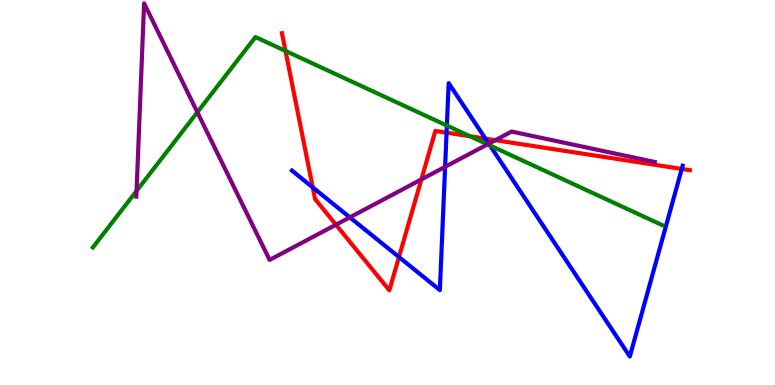[{'lines': ['blue', 'red'], 'intersections': [{'x': 4.04, 'y': 5.13}, {'x': 5.15, 'y': 3.32}, {'x': 5.76, 'y': 6.55}, {'x': 6.26, 'y': 6.4}, {'x': 8.8, 'y': 5.61}]}, {'lines': ['green', 'red'], 'intersections': [{'x': 3.68, 'y': 8.68}, {'x': 6.07, 'y': 6.46}]}, {'lines': ['purple', 'red'], 'intersections': [{'x': 4.34, 'y': 4.16}, {'x': 5.44, 'y': 5.34}, {'x': 6.39, 'y': 6.36}]}, {'lines': ['blue', 'green'], 'intersections': [{'x': 5.77, 'y': 6.74}, {'x': 6.32, 'y': 6.22}]}, {'lines': ['blue', 'purple'], 'intersections': [{'x': 4.51, 'y': 4.35}, {'x': 5.74, 'y': 5.67}, {'x': 6.31, 'y': 6.27}]}, {'lines': ['green', 'purple'], 'intersections': [{'x': 1.76, 'y': 5.04}, {'x': 2.55, 'y': 7.09}, {'x': 6.29, 'y': 6.25}]}]